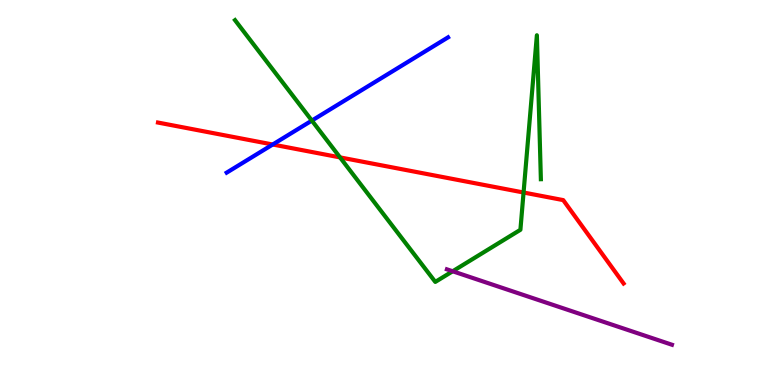[{'lines': ['blue', 'red'], 'intersections': [{'x': 3.52, 'y': 6.25}]}, {'lines': ['green', 'red'], 'intersections': [{'x': 4.39, 'y': 5.91}, {'x': 6.76, 'y': 5.0}]}, {'lines': ['purple', 'red'], 'intersections': []}, {'lines': ['blue', 'green'], 'intersections': [{'x': 4.02, 'y': 6.87}]}, {'lines': ['blue', 'purple'], 'intersections': []}, {'lines': ['green', 'purple'], 'intersections': [{'x': 5.84, 'y': 2.95}]}]